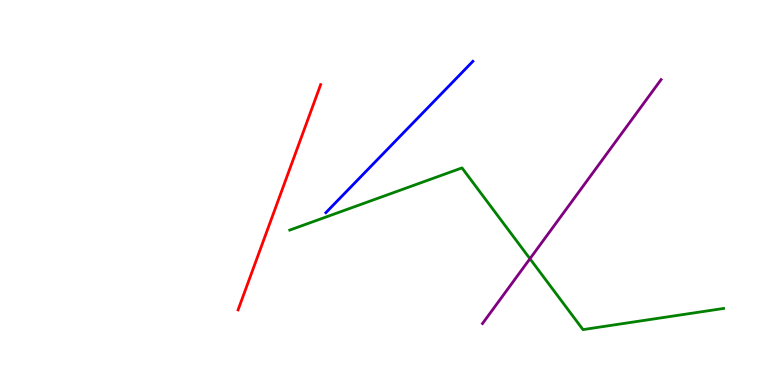[{'lines': ['blue', 'red'], 'intersections': []}, {'lines': ['green', 'red'], 'intersections': []}, {'lines': ['purple', 'red'], 'intersections': []}, {'lines': ['blue', 'green'], 'intersections': []}, {'lines': ['blue', 'purple'], 'intersections': []}, {'lines': ['green', 'purple'], 'intersections': [{'x': 6.84, 'y': 3.28}]}]